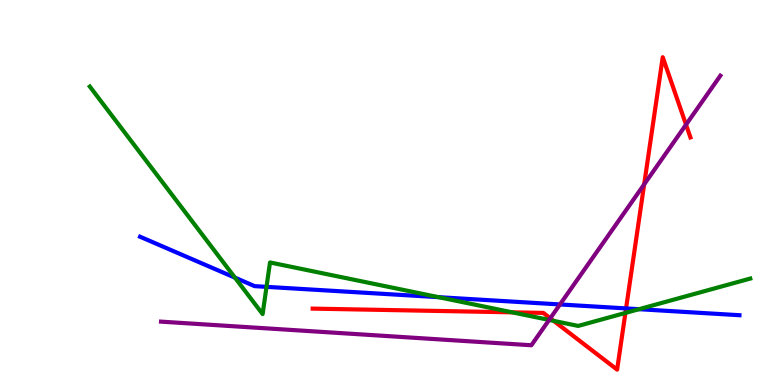[{'lines': ['blue', 'red'], 'intersections': [{'x': 8.08, 'y': 1.99}]}, {'lines': ['green', 'red'], 'intersections': [{'x': 6.61, 'y': 1.89}, {'x': 7.14, 'y': 1.67}, {'x': 8.07, 'y': 1.87}]}, {'lines': ['purple', 'red'], 'intersections': [{'x': 7.1, 'y': 1.73}, {'x': 8.31, 'y': 5.21}, {'x': 8.85, 'y': 6.76}]}, {'lines': ['blue', 'green'], 'intersections': [{'x': 3.03, 'y': 2.79}, {'x': 3.44, 'y': 2.55}, {'x': 5.66, 'y': 2.28}, {'x': 8.25, 'y': 1.97}]}, {'lines': ['blue', 'purple'], 'intersections': [{'x': 7.23, 'y': 2.09}]}, {'lines': ['green', 'purple'], 'intersections': [{'x': 7.09, 'y': 1.69}]}]